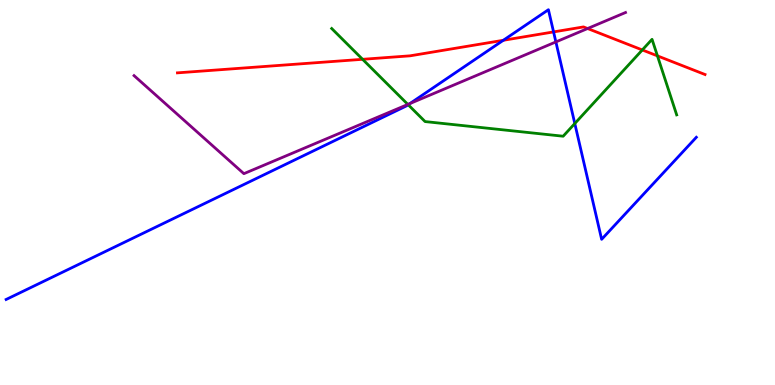[{'lines': ['blue', 'red'], 'intersections': [{'x': 6.49, 'y': 8.95}, {'x': 7.14, 'y': 9.17}]}, {'lines': ['green', 'red'], 'intersections': [{'x': 4.68, 'y': 8.46}, {'x': 8.29, 'y': 8.7}, {'x': 8.48, 'y': 8.55}]}, {'lines': ['purple', 'red'], 'intersections': [{'x': 7.58, 'y': 9.26}]}, {'lines': ['blue', 'green'], 'intersections': [{'x': 5.27, 'y': 7.28}, {'x': 7.42, 'y': 6.79}]}, {'lines': ['blue', 'purple'], 'intersections': [{'x': 5.29, 'y': 7.31}, {'x': 7.17, 'y': 8.91}]}, {'lines': ['green', 'purple'], 'intersections': [{'x': 5.26, 'y': 7.29}]}]